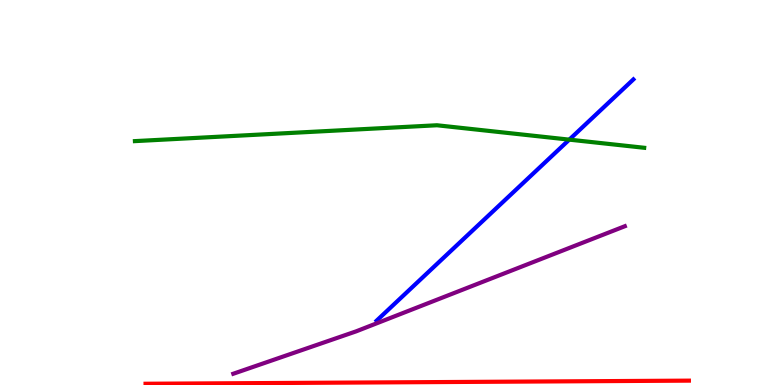[{'lines': ['blue', 'red'], 'intersections': []}, {'lines': ['green', 'red'], 'intersections': []}, {'lines': ['purple', 'red'], 'intersections': []}, {'lines': ['blue', 'green'], 'intersections': [{'x': 7.35, 'y': 6.37}]}, {'lines': ['blue', 'purple'], 'intersections': []}, {'lines': ['green', 'purple'], 'intersections': []}]